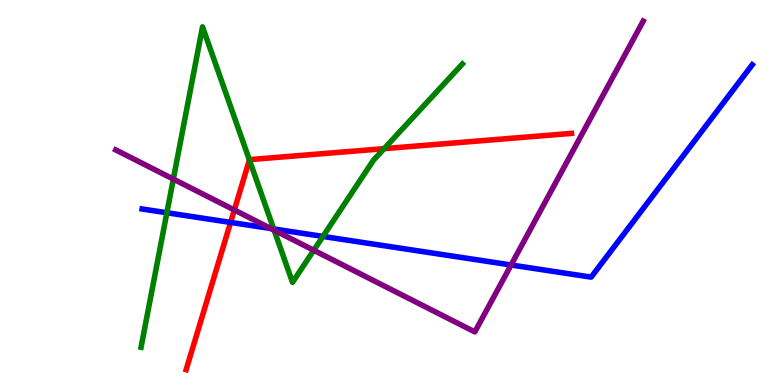[{'lines': ['blue', 'red'], 'intersections': [{'x': 2.98, 'y': 4.22}]}, {'lines': ['green', 'red'], 'intersections': [{'x': 3.22, 'y': 5.84}, {'x': 4.96, 'y': 6.14}]}, {'lines': ['purple', 'red'], 'intersections': [{'x': 3.02, 'y': 4.55}]}, {'lines': ['blue', 'green'], 'intersections': [{'x': 2.15, 'y': 4.47}, {'x': 3.53, 'y': 4.05}, {'x': 4.17, 'y': 3.86}]}, {'lines': ['blue', 'purple'], 'intersections': [{'x': 3.5, 'y': 4.06}, {'x': 6.59, 'y': 3.12}]}, {'lines': ['green', 'purple'], 'intersections': [{'x': 2.24, 'y': 5.35}, {'x': 3.54, 'y': 4.02}, {'x': 4.05, 'y': 3.5}]}]